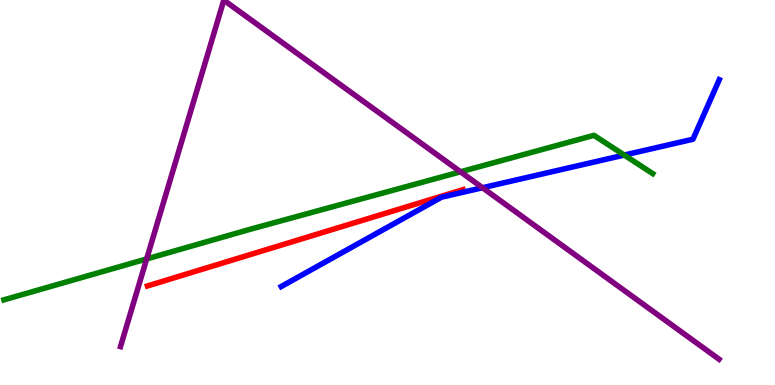[{'lines': ['blue', 'red'], 'intersections': []}, {'lines': ['green', 'red'], 'intersections': []}, {'lines': ['purple', 'red'], 'intersections': []}, {'lines': ['blue', 'green'], 'intersections': [{'x': 8.05, 'y': 5.97}]}, {'lines': ['blue', 'purple'], 'intersections': [{'x': 6.23, 'y': 5.12}]}, {'lines': ['green', 'purple'], 'intersections': [{'x': 1.89, 'y': 3.27}, {'x': 5.94, 'y': 5.54}]}]